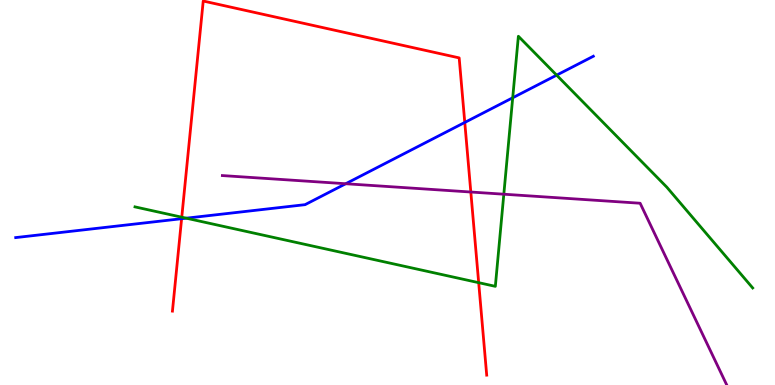[{'lines': ['blue', 'red'], 'intersections': [{'x': 2.34, 'y': 4.32}, {'x': 6.0, 'y': 6.82}]}, {'lines': ['green', 'red'], 'intersections': [{'x': 2.35, 'y': 4.36}, {'x': 6.18, 'y': 2.66}]}, {'lines': ['purple', 'red'], 'intersections': [{'x': 6.08, 'y': 5.01}]}, {'lines': ['blue', 'green'], 'intersections': [{'x': 2.4, 'y': 4.33}, {'x': 6.62, 'y': 7.46}, {'x': 7.18, 'y': 8.05}]}, {'lines': ['blue', 'purple'], 'intersections': [{'x': 4.46, 'y': 5.23}]}, {'lines': ['green', 'purple'], 'intersections': [{'x': 6.5, 'y': 4.96}]}]